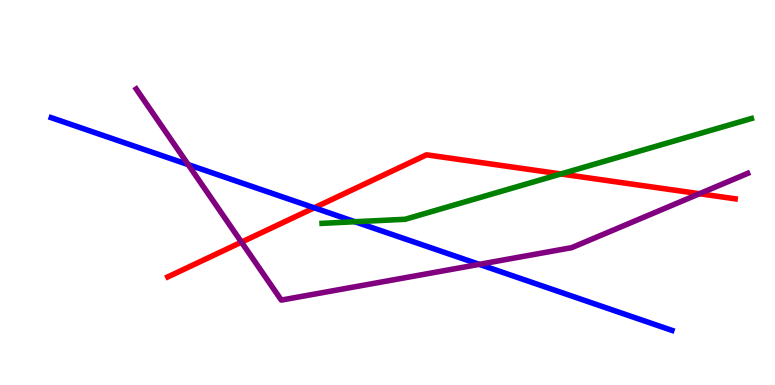[{'lines': ['blue', 'red'], 'intersections': [{'x': 4.05, 'y': 4.6}]}, {'lines': ['green', 'red'], 'intersections': [{'x': 7.24, 'y': 5.48}]}, {'lines': ['purple', 'red'], 'intersections': [{'x': 3.12, 'y': 3.71}, {'x': 9.03, 'y': 4.97}]}, {'lines': ['blue', 'green'], 'intersections': [{'x': 4.58, 'y': 4.24}]}, {'lines': ['blue', 'purple'], 'intersections': [{'x': 2.43, 'y': 5.72}, {'x': 6.18, 'y': 3.13}]}, {'lines': ['green', 'purple'], 'intersections': []}]